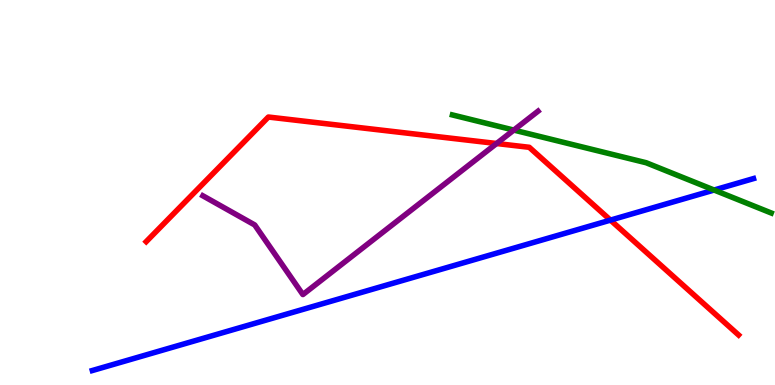[{'lines': ['blue', 'red'], 'intersections': [{'x': 7.88, 'y': 4.28}]}, {'lines': ['green', 'red'], 'intersections': []}, {'lines': ['purple', 'red'], 'intersections': [{'x': 6.41, 'y': 6.27}]}, {'lines': ['blue', 'green'], 'intersections': [{'x': 9.21, 'y': 5.06}]}, {'lines': ['blue', 'purple'], 'intersections': []}, {'lines': ['green', 'purple'], 'intersections': [{'x': 6.63, 'y': 6.62}]}]